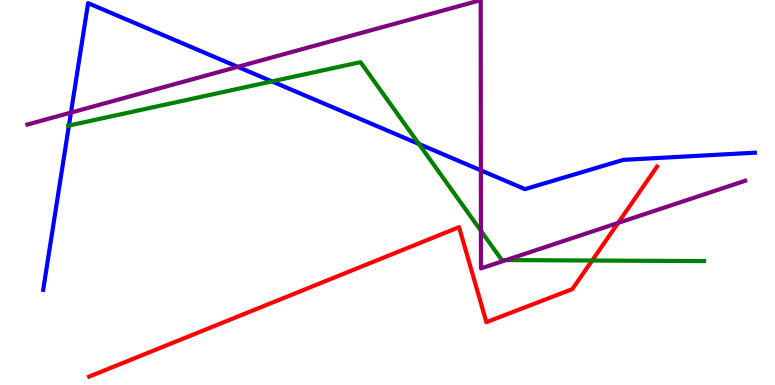[{'lines': ['blue', 'red'], 'intersections': []}, {'lines': ['green', 'red'], 'intersections': [{'x': 7.64, 'y': 3.23}]}, {'lines': ['purple', 'red'], 'intersections': [{'x': 7.98, 'y': 4.21}]}, {'lines': ['blue', 'green'], 'intersections': [{'x': 0.889, 'y': 6.74}, {'x': 3.51, 'y': 7.89}, {'x': 5.41, 'y': 6.26}]}, {'lines': ['blue', 'purple'], 'intersections': [{'x': 0.915, 'y': 7.08}, {'x': 3.07, 'y': 8.26}, {'x': 6.2, 'y': 5.58}]}, {'lines': ['green', 'purple'], 'intersections': [{'x': 6.21, 'y': 4.0}, {'x': 6.53, 'y': 3.24}]}]